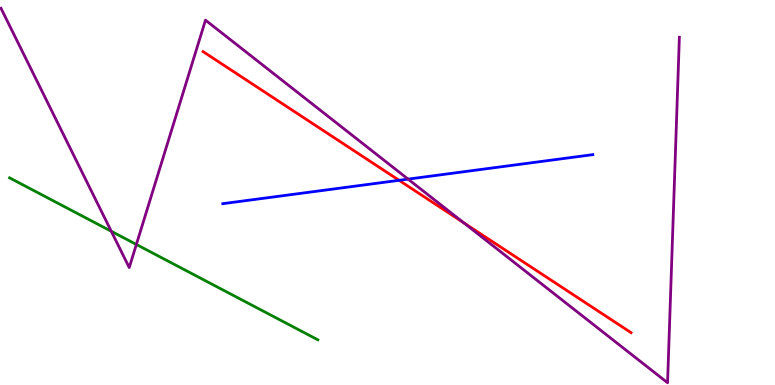[{'lines': ['blue', 'red'], 'intersections': [{'x': 5.15, 'y': 5.32}]}, {'lines': ['green', 'red'], 'intersections': []}, {'lines': ['purple', 'red'], 'intersections': [{'x': 5.98, 'y': 4.22}]}, {'lines': ['blue', 'green'], 'intersections': []}, {'lines': ['blue', 'purple'], 'intersections': [{'x': 5.27, 'y': 5.35}]}, {'lines': ['green', 'purple'], 'intersections': [{'x': 1.44, 'y': 3.99}, {'x': 1.76, 'y': 3.65}]}]